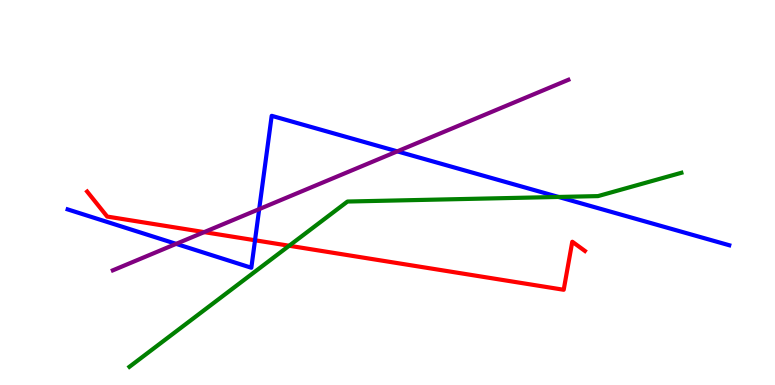[{'lines': ['blue', 'red'], 'intersections': [{'x': 3.29, 'y': 3.76}]}, {'lines': ['green', 'red'], 'intersections': [{'x': 3.73, 'y': 3.62}]}, {'lines': ['purple', 'red'], 'intersections': [{'x': 2.63, 'y': 3.97}]}, {'lines': ['blue', 'green'], 'intersections': [{'x': 7.21, 'y': 4.88}]}, {'lines': ['blue', 'purple'], 'intersections': [{'x': 2.27, 'y': 3.67}, {'x': 3.34, 'y': 4.57}, {'x': 5.13, 'y': 6.07}]}, {'lines': ['green', 'purple'], 'intersections': []}]